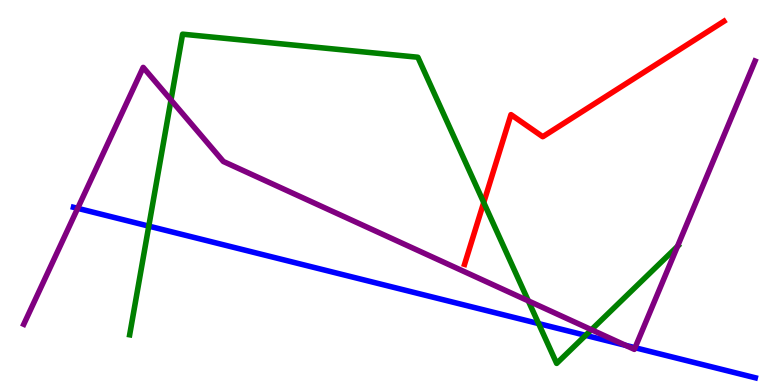[{'lines': ['blue', 'red'], 'intersections': []}, {'lines': ['green', 'red'], 'intersections': [{'x': 6.24, 'y': 4.74}]}, {'lines': ['purple', 'red'], 'intersections': []}, {'lines': ['blue', 'green'], 'intersections': [{'x': 1.92, 'y': 4.13}, {'x': 6.95, 'y': 1.6}, {'x': 7.56, 'y': 1.29}]}, {'lines': ['blue', 'purple'], 'intersections': [{'x': 1.0, 'y': 4.59}, {'x': 8.07, 'y': 1.03}, {'x': 8.19, 'y': 0.969}]}, {'lines': ['green', 'purple'], 'intersections': [{'x': 2.21, 'y': 7.4}, {'x': 6.82, 'y': 2.18}, {'x': 7.63, 'y': 1.44}, {'x': 8.74, 'y': 3.6}]}]